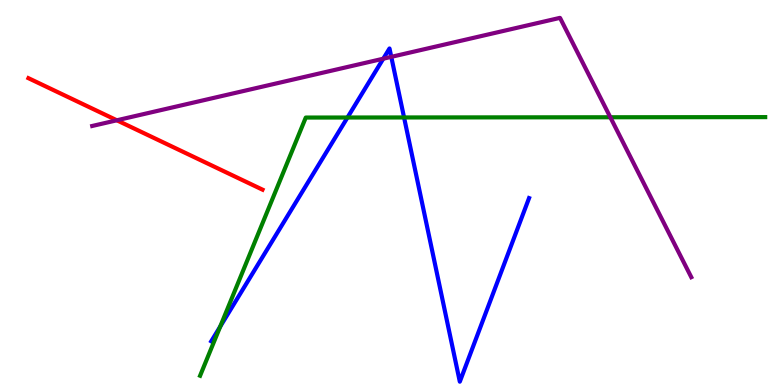[{'lines': ['blue', 'red'], 'intersections': []}, {'lines': ['green', 'red'], 'intersections': []}, {'lines': ['purple', 'red'], 'intersections': [{'x': 1.51, 'y': 6.88}]}, {'lines': ['blue', 'green'], 'intersections': [{'x': 2.84, 'y': 1.52}, {'x': 4.48, 'y': 6.95}, {'x': 5.21, 'y': 6.95}]}, {'lines': ['blue', 'purple'], 'intersections': [{'x': 4.95, 'y': 8.48}, {'x': 5.05, 'y': 8.52}]}, {'lines': ['green', 'purple'], 'intersections': [{'x': 7.88, 'y': 6.95}]}]